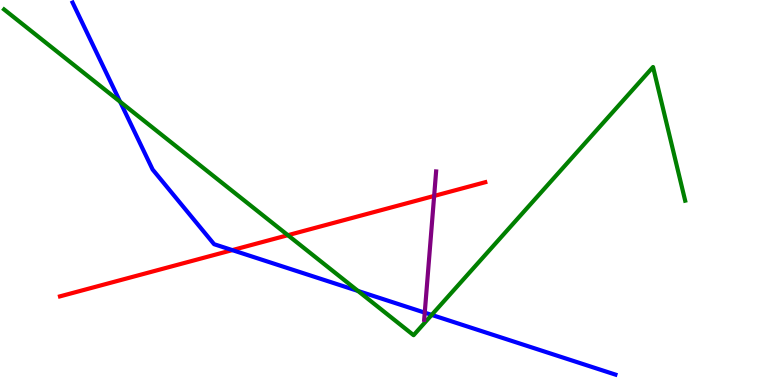[{'lines': ['blue', 'red'], 'intersections': [{'x': 3.0, 'y': 3.5}]}, {'lines': ['green', 'red'], 'intersections': [{'x': 3.71, 'y': 3.89}]}, {'lines': ['purple', 'red'], 'intersections': [{'x': 5.6, 'y': 4.91}]}, {'lines': ['blue', 'green'], 'intersections': [{'x': 1.55, 'y': 7.36}, {'x': 4.62, 'y': 2.44}, {'x': 5.57, 'y': 1.82}]}, {'lines': ['blue', 'purple'], 'intersections': [{'x': 5.48, 'y': 1.88}]}, {'lines': ['green', 'purple'], 'intersections': []}]